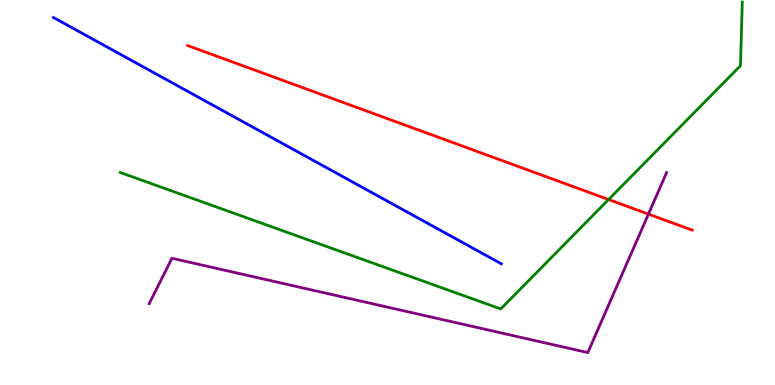[{'lines': ['blue', 'red'], 'intersections': []}, {'lines': ['green', 'red'], 'intersections': [{'x': 7.85, 'y': 4.82}]}, {'lines': ['purple', 'red'], 'intersections': [{'x': 8.37, 'y': 4.44}]}, {'lines': ['blue', 'green'], 'intersections': []}, {'lines': ['blue', 'purple'], 'intersections': []}, {'lines': ['green', 'purple'], 'intersections': []}]